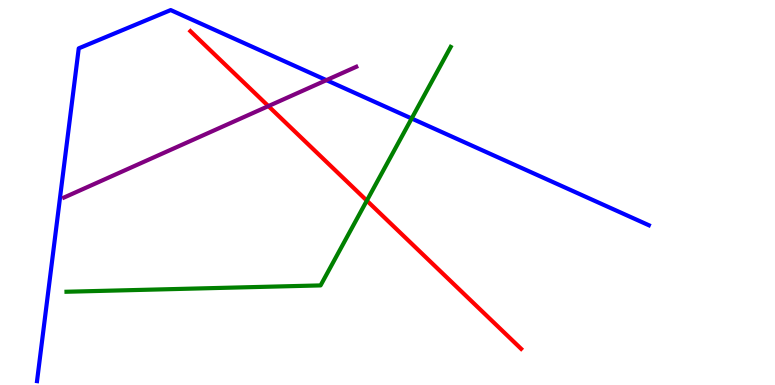[{'lines': ['blue', 'red'], 'intersections': []}, {'lines': ['green', 'red'], 'intersections': [{'x': 4.73, 'y': 4.79}]}, {'lines': ['purple', 'red'], 'intersections': [{'x': 3.46, 'y': 7.24}]}, {'lines': ['blue', 'green'], 'intersections': [{'x': 5.31, 'y': 6.92}]}, {'lines': ['blue', 'purple'], 'intersections': [{'x': 4.21, 'y': 7.92}]}, {'lines': ['green', 'purple'], 'intersections': []}]